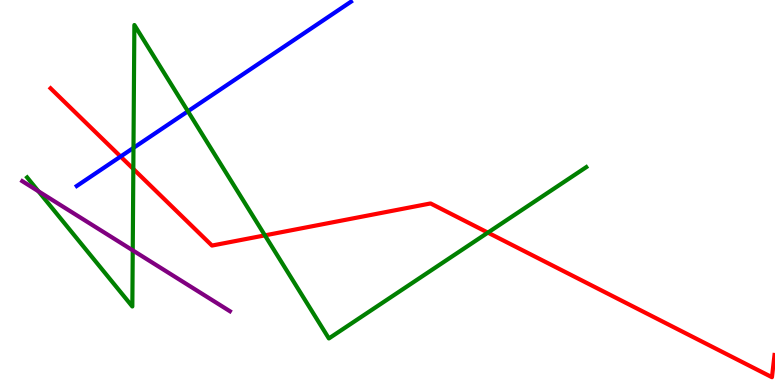[{'lines': ['blue', 'red'], 'intersections': [{'x': 1.56, 'y': 5.93}]}, {'lines': ['green', 'red'], 'intersections': [{'x': 1.72, 'y': 5.61}, {'x': 3.42, 'y': 3.89}, {'x': 6.3, 'y': 3.96}]}, {'lines': ['purple', 'red'], 'intersections': []}, {'lines': ['blue', 'green'], 'intersections': [{'x': 1.72, 'y': 6.16}, {'x': 2.42, 'y': 7.11}]}, {'lines': ['blue', 'purple'], 'intersections': []}, {'lines': ['green', 'purple'], 'intersections': [{'x': 0.496, 'y': 5.03}, {'x': 1.71, 'y': 3.5}]}]